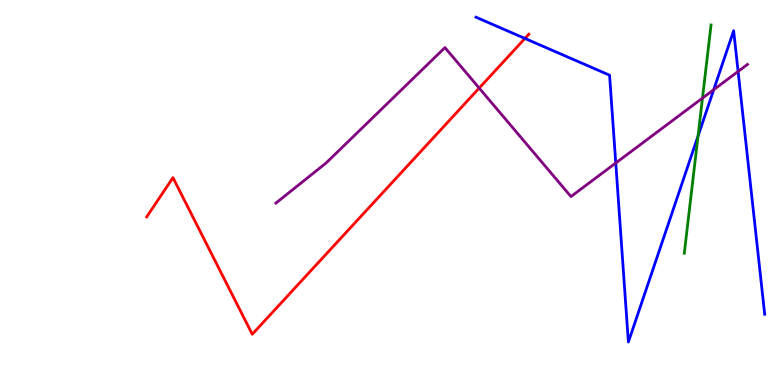[{'lines': ['blue', 'red'], 'intersections': [{'x': 6.77, 'y': 9.0}]}, {'lines': ['green', 'red'], 'intersections': []}, {'lines': ['purple', 'red'], 'intersections': [{'x': 6.18, 'y': 7.71}]}, {'lines': ['blue', 'green'], 'intersections': [{'x': 9.01, 'y': 6.46}]}, {'lines': ['blue', 'purple'], 'intersections': [{'x': 7.95, 'y': 5.77}, {'x': 9.21, 'y': 7.67}, {'x': 9.52, 'y': 8.14}]}, {'lines': ['green', 'purple'], 'intersections': [{'x': 9.06, 'y': 7.45}]}]